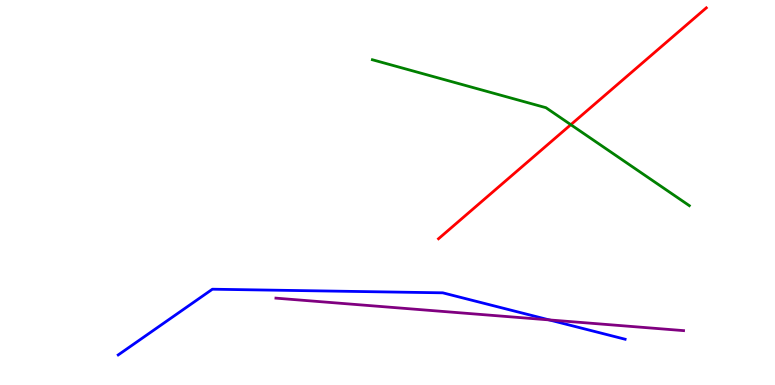[{'lines': ['blue', 'red'], 'intersections': []}, {'lines': ['green', 'red'], 'intersections': [{'x': 7.37, 'y': 6.76}]}, {'lines': ['purple', 'red'], 'intersections': []}, {'lines': ['blue', 'green'], 'intersections': []}, {'lines': ['blue', 'purple'], 'intersections': [{'x': 7.09, 'y': 1.69}]}, {'lines': ['green', 'purple'], 'intersections': []}]